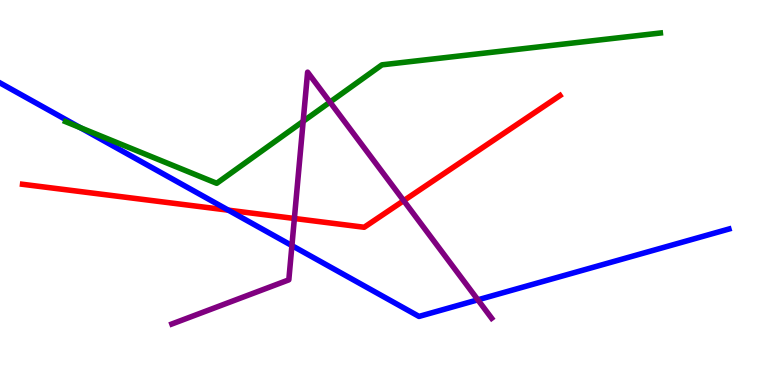[{'lines': ['blue', 'red'], 'intersections': [{'x': 2.95, 'y': 4.54}]}, {'lines': ['green', 'red'], 'intersections': []}, {'lines': ['purple', 'red'], 'intersections': [{'x': 3.8, 'y': 4.33}, {'x': 5.21, 'y': 4.79}]}, {'lines': ['blue', 'green'], 'intersections': [{'x': 1.04, 'y': 6.68}]}, {'lines': ['blue', 'purple'], 'intersections': [{'x': 3.77, 'y': 3.62}, {'x': 6.17, 'y': 2.21}]}, {'lines': ['green', 'purple'], 'intersections': [{'x': 3.91, 'y': 6.85}, {'x': 4.26, 'y': 7.35}]}]